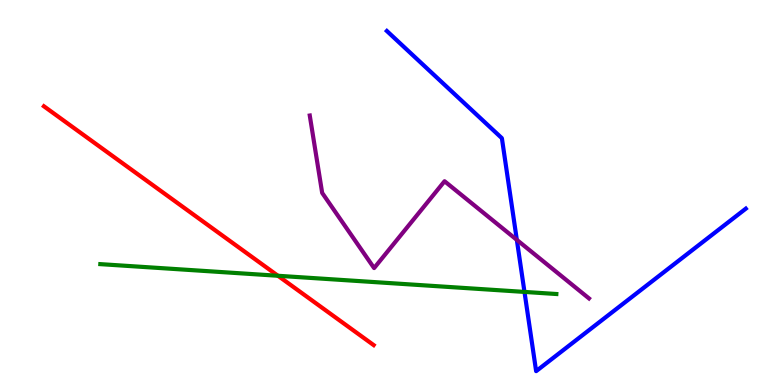[{'lines': ['blue', 'red'], 'intersections': []}, {'lines': ['green', 'red'], 'intersections': [{'x': 3.59, 'y': 2.84}]}, {'lines': ['purple', 'red'], 'intersections': []}, {'lines': ['blue', 'green'], 'intersections': [{'x': 6.77, 'y': 2.42}]}, {'lines': ['blue', 'purple'], 'intersections': [{'x': 6.67, 'y': 3.77}]}, {'lines': ['green', 'purple'], 'intersections': []}]